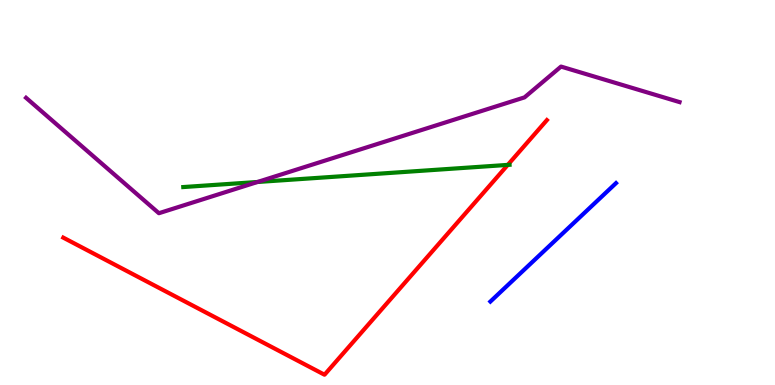[{'lines': ['blue', 'red'], 'intersections': []}, {'lines': ['green', 'red'], 'intersections': [{'x': 6.55, 'y': 5.72}]}, {'lines': ['purple', 'red'], 'intersections': []}, {'lines': ['blue', 'green'], 'intersections': []}, {'lines': ['blue', 'purple'], 'intersections': []}, {'lines': ['green', 'purple'], 'intersections': [{'x': 3.32, 'y': 5.27}]}]